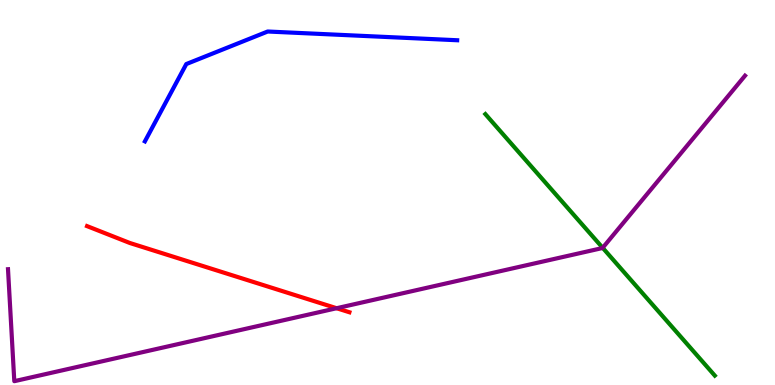[{'lines': ['blue', 'red'], 'intersections': []}, {'lines': ['green', 'red'], 'intersections': []}, {'lines': ['purple', 'red'], 'intersections': [{'x': 4.34, 'y': 1.99}]}, {'lines': ['blue', 'green'], 'intersections': []}, {'lines': ['blue', 'purple'], 'intersections': []}, {'lines': ['green', 'purple'], 'intersections': [{'x': 7.78, 'y': 3.56}]}]